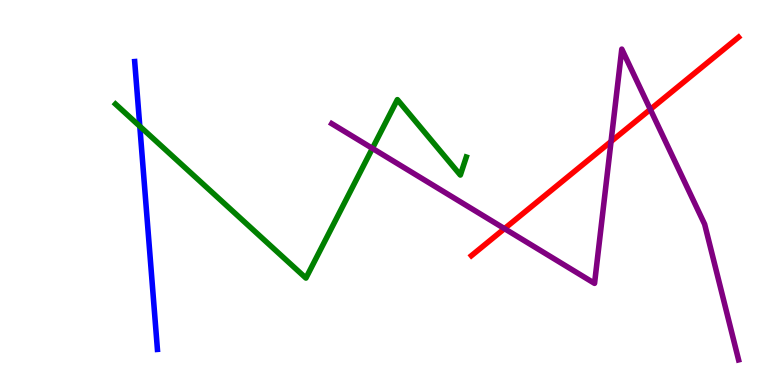[{'lines': ['blue', 'red'], 'intersections': []}, {'lines': ['green', 'red'], 'intersections': []}, {'lines': ['purple', 'red'], 'intersections': [{'x': 6.51, 'y': 4.06}, {'x': 7.88, 'y': 6.32}, {'x': 8.39, 'y': 7.16}]}, {'lines': ['blue', 'green'], 'intersections': [{'x': 1.8, 'y': 6.72}]}, {'lines': ['blue', 'purple'], 'intersections': []}, {'lines': ['green', 'purple'], 'intersections': [{'x': 4.81, 'y': 6.15}]}]